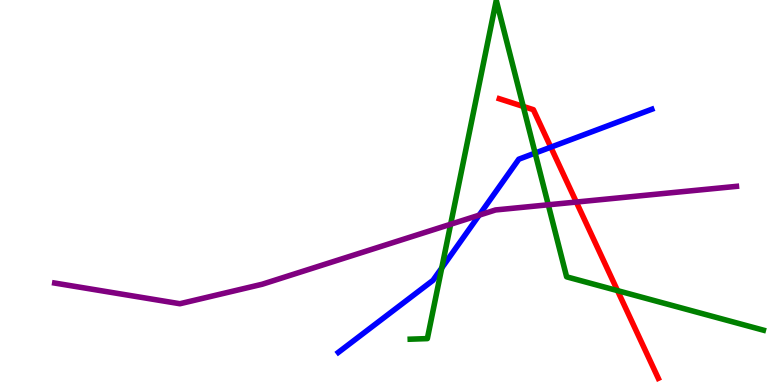[{'lines': ['blue', 'red'], 'intersections': [{'x': 7.11, 'y': 6.18}]}, {'lines': ['green', 'red'], 'intersections': [{'x': 6.75, 'y': 7.24}, {'x': 7.97, 'y': 2.45}]}, {'lines': ['purple', 'red'], 'intersections': [{'x': 7.44, 'y': 4.75}]}, {'lines': ['blue', 'green'], 'intersections': [{'x': 5.7, 'y': 3.04}, {'x': 6.9, 'y': 6.02}]}, {'lines': ['blue', 'purple'], 'intersections': [{'x': 6.18, 'y': 4.41}]}, {'lines': ['green', 'purple'], 'intersections': [{'x': 5.81, 'y': 4.18}, {'x': 7.07, 'y': 4.68}]}]